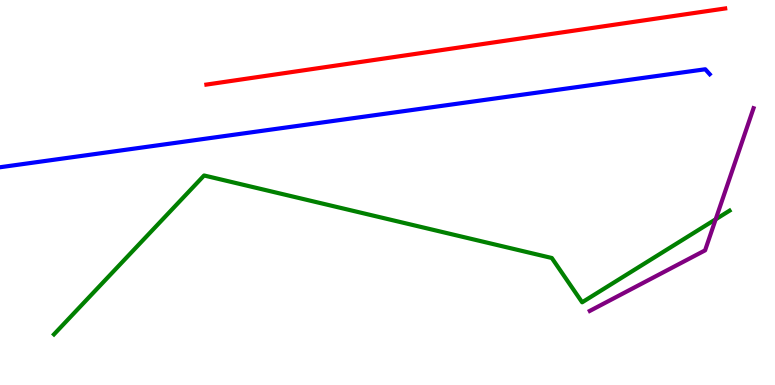[{'lines': ['blue', 'red'], 'intersections': []}, {'lines': ['green', 'red'], 'intersections': []}, {'lines': ['purple', 'red'], 'intersections': []}, {'lines': ['blue', 'green'], 'intersections': []}, {'lines': ['blue', 'purple'], 'intersections': []}, {'lines': ['green', 'purple'], 'intersections': [{'x': 9.23, 'y': 4.3}]}]